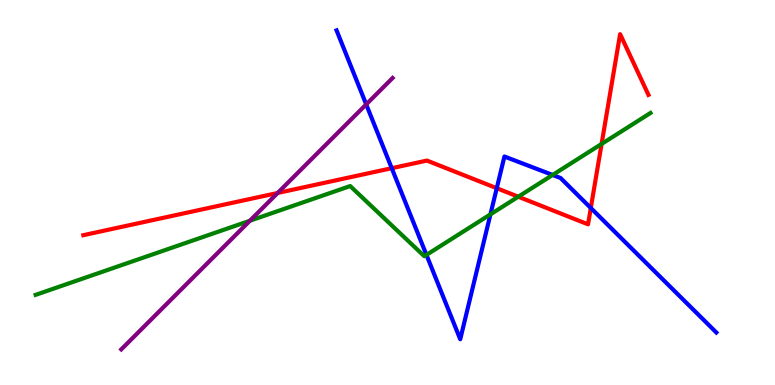[{'lines': ['blue', 'red'], 'intersections': [{'x': 5.05, 'y': 5.63}, {'x': 6.41, 'y': 5.11}, {'x': 7.62, 'y': 4.6}]}, {'lines': ['green', 'red'], 'intersections': [{'x': 6.69, 'y': 4.89}, {'x': 7.76, 'y': 6.26}]}, {'lines': ['purple', 'red'], 'intersections': [{'x': 3.58, 'y': 4.99}]}, {'lines': ['blue', 'green'], 'intersections': [{'x': 5.5, 'y': 3.38}, {'x': 6.33, 'y': 4.43}, {'x': 7.13, 'y': 5.46}]}, {'lines': ['blue', 'purple'], 'intersections': [{'x': 4.73, 'y': 7.29}]}, {'lines': ['green', 'purple'], 'intersections': [{'x': 3.22, 'y': 4.27}]}]